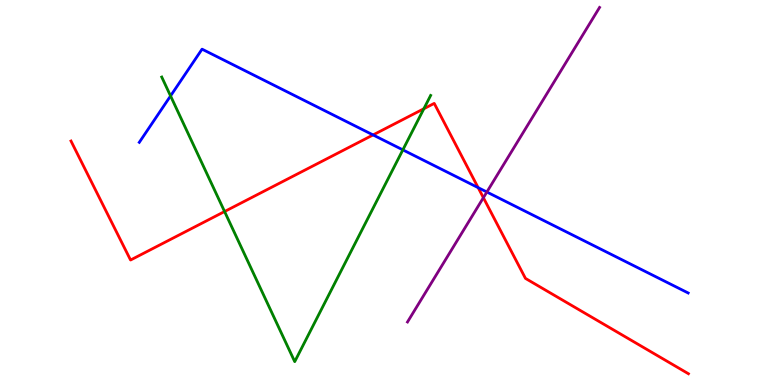[{'lines': ['blue', 'red'], 'intersections': [{'x': 4.81, 'y': 6.5}, {'x': 6.17, 'y': 5.13}]}, {'lines': ['green', 'red'], 'intersections': [{'x': 2.9, 'y': 4.51}, {'x': 5.47, 'y': 7.18}]}, {'lines': ['purple', 'red'], 'intersections': [{'x': 6.24, 'y': 4.86}]}, {'lines': ['blue', 'green'], 'intersections': [{'x': 2.2, 'y': 7.51}, {'x': 5.2, 'y': 6.11}]}, {'lines': ['blue', 'purple'], 'intersections': [{'x': 6.28, 'y': 5.01}]}, {'lines': ['green', 'purple'], 'intersections': []}]